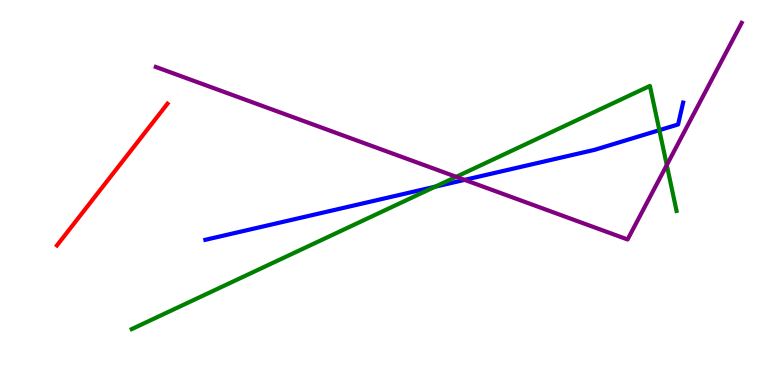[{'lines': ['blue', 'red'], 'intersections': []}, {'lines': ['green', 'red'], 'intersections': []}, {'lines': ['purple', 'red'], 'intersections': []}, {'lines': ['blue', 'green'], 'intersections': [{'x': 5.62, 'y': 5.15}, {'x': 8.51, 'y': 6.62}]}, {'lines': ['blue', 'purple'], 'intersections': [{'x': 5.99, 'y': 5.33}]}, {'lines': ['green', 'purple'], 'intersections': [{'x': 5.89, 'y': 5.41}, {'x': 8.6, 'y': 5.71}]}]